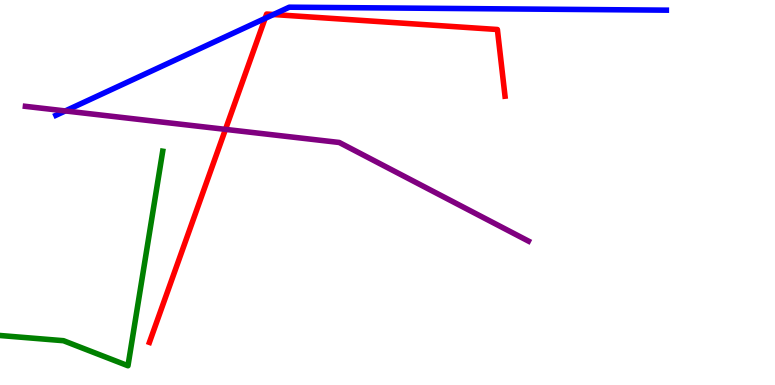[{'lines': ['blue', 'red'], 'intersections': [{'x': 3.42, 'y': 9.52}, {'x': 3.53, 'y': 9.62}]}, {'lines': ['green', 'red'], 'intersections': []}, {'lines': ['purple', 'red'], 'intersections': [{'x': 2.91, 'y': 6.64}]}, {'lines': ['blue', 'green'], 'intersections': []}, {'lines': ['blue', 'purple'], 'intersections': [{'x': 0.843, 'y': 7.12}]}, {'lines': ['green', 'purple'], 'intersections': []}]